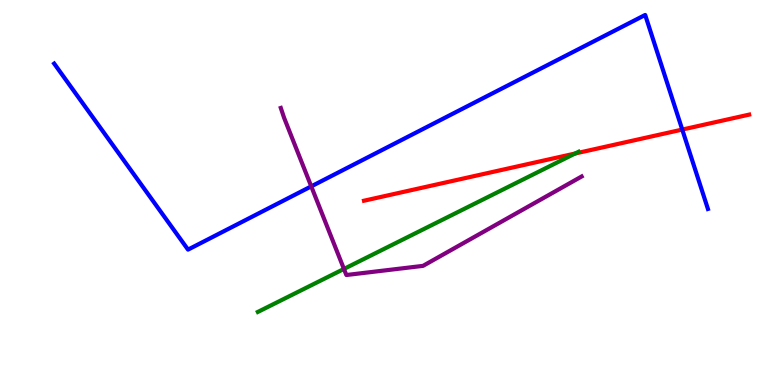[{'lines': ['blue', 'red'], 'intersections': [{'x': 8.8, 'y': 6.63}]}, {'lines': ['green', 'red'], 'intersections': [{'x': 7.42, 'y': 6.01}]}, {'lines': ['purple', 'red'], 'intersections': []}, {'lines': ['blue', 'green'], 'intersections': []}, {'lines': ['blue', 'purple'], 'intersections': [{'x': 4.02, 'y': 5.16}]}, {'lines': ['green', 'purple'], 'intersections': [{'x': 4.44, 'y': 3.01}]}]